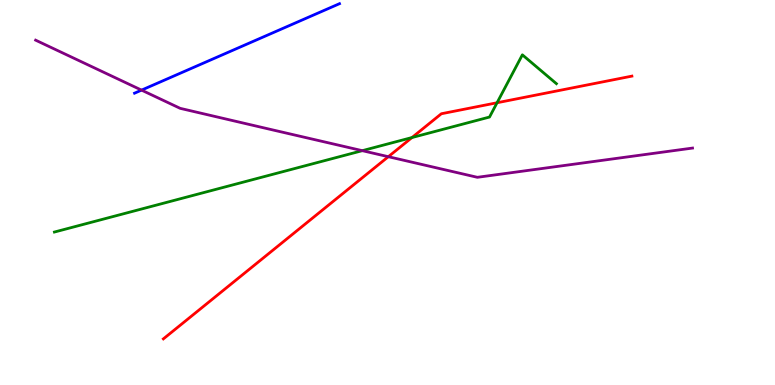[{'lines': ['blue', 'red'], 'intersections': []}, {'lines': ['green', 'red'], 'intersections': [{'x': 5.32, 'y': 6.43}, {'x': 6.41, 'y': 7.33}]}, {'lines': ['purple', 'red'], 'intersections': [{'x': 5.01, 'y': 5.93}]}, {'lines': ['blue', 'green'], 'intersections': []}, {'lines': ['blue', 'purple'], 'intersections': [{'x': 1.83, 'y': 7.66}]}, {'lines': ['green', 'purple'], 'intersections': [{'x': 4.67, 'y': 6.09}]}]